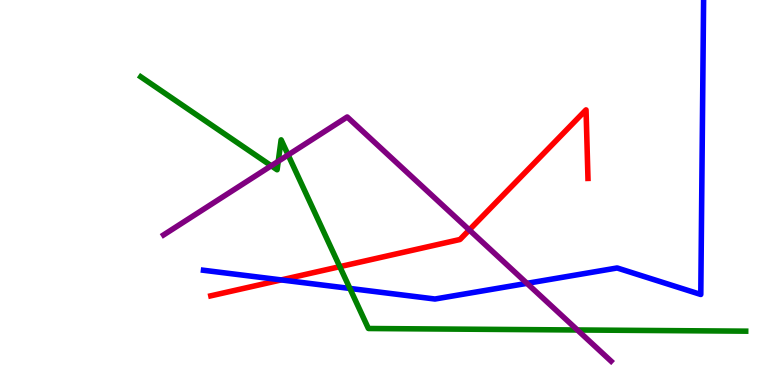[{'lines': ['blue', 'red'], 'intersections': [{'x': 3.63, 'y': 2.73}]}, {'lines': ['green', 'red'], 'intersections': [{'x': 4.38, 'y': 3.07}]}, {'lines': ['purple', 'red'], 'intersections': [{'x': 6.06, 'y': 4.03}]}, {'lines': ['blue', 'green'], 'intersections': [{'x': 4.51, 'y': 2.51}]}, {'lines': ['blue', 'purple'], 'intersections': [{'x': 6.8, 'y': 2.64}]}, {'lines': ['green', 'purple'], 'intersections': [{'x': 3.5, 'y': 5.69}, {'x': 3.59, 'y': 5.81}, {'x': 3.72, 'y': 5.98}, {'x': 7.45, 'y': 1.43}]}]